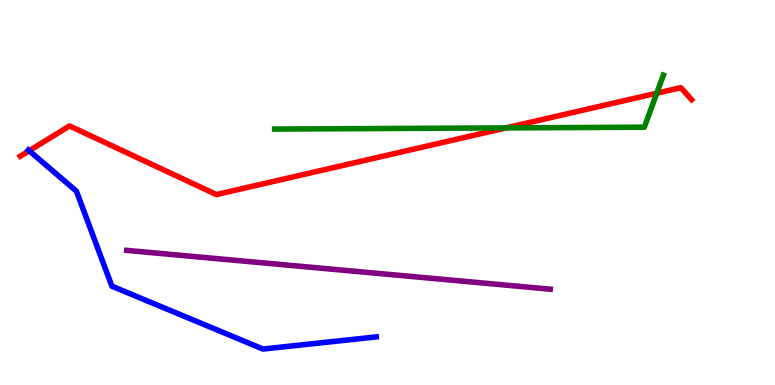[{'lines': ['blue', 'red'], 'intersections': [{'x': 0.377, 'y': 6.08}]}, {'lines': ['green', 'red'], 'intersections': [{'x': 6.53, 'y': 6.68}, {'x': 8.47, 'y': 7.58}]}, {'lines': ['purple', 'red'], 'intersections': []}, {'lines': ['blue', 'green'], 'intersections': []}, {'lines': ['blue', 'purple'], 'intersections': []}, {'lines': ['green', 'purple'], 'intersections': []}]